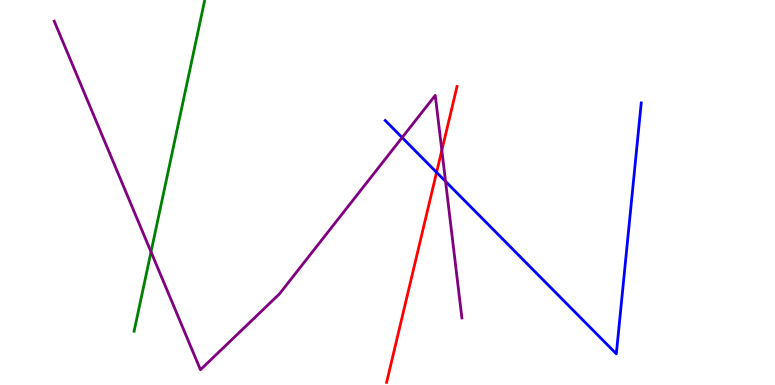[{'lines': ['blue', 'red'], 'intersections': [{'x': 5.63, 'y': 5.52}]}, {'lines': ['green', 'red'], 'intersections': []}, {'lines': ['purple', 'red'], 'intersections': [{'x': 5.7, 'y': 6.1}]}, {'lines': ['blue', 'green'], 'intersections': []}, {'lines': ['blue', 'purple'], 'intersections': [{'x': 5.19, 'y': 6.43}, {'x': 5.75, 'y': 5.29}]}, {'lines': ['green', 'purple'], 'intersections': [{'x': 1.95, 'y': 3.46}]}]